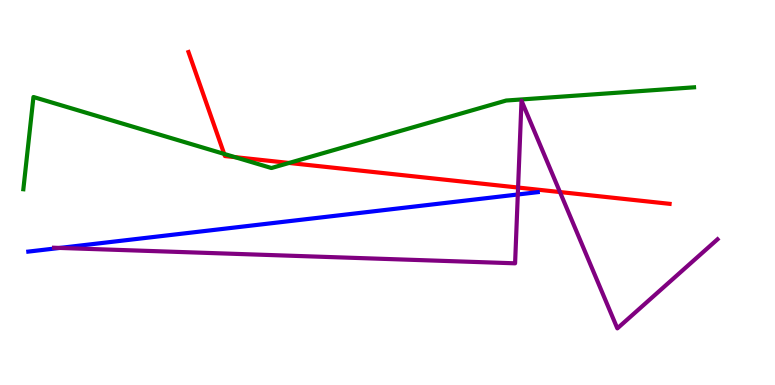[{'lines': ['blue', 'red'], 'intersections': []}, {'lines': ['green', 'red'], 'intersections': [{'x': 2.89, 'y': 6.0}, {'x': 3.03, 'y': 5.92}, {'x': 3.73, 'y': 5.77}]}, {'lines': ['purple', 'red'], 'intersections': [{'x': 6.68, 'y': 5.13}, {'x': 7.23, 'y': 5.01}]}, {'lines': ['blue', 'green'], 'intersections': []}, {'lines': ['blue', 'purple'], 'intersections': [{'x': 0.771, 'y': 3.56}, {'x': 6.68, 'y': 4.95}]}, {'lines': ['green', 'purple'], 'intersections': []}]